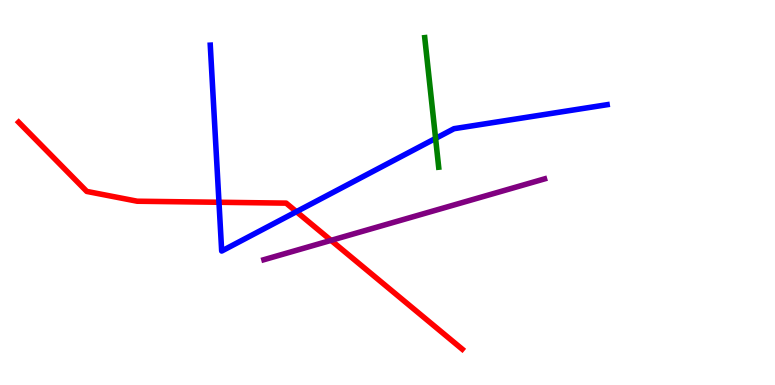[{'lines': ['blue', 'red'], 'intersections': [{'x': 2.83, 'y': 4.75}, {'x': 3.82, 'y': 4.5}]}, {'lines': ['green', 'red'], 'intersections': []}, {'lines': ['purple', 'red'], 'intersections': [{'x': 4.27, 'y': 3.76}]}, {'lines': ['blue', 'green'], 'intersections': [{'x': 5.62, 'y': 6.41}]}, {'lines': ['blue', 'purple'], 'intersections': []}, {'lines': ['green', 'purple'], 'intersections': []}]